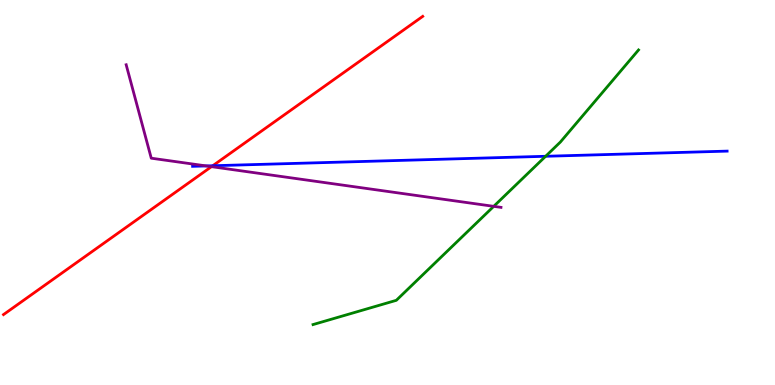[{'lines': ['blue', 'red'], 'intersections': [{'x': 2.75, 'y': 5.69}]}, {'lines': ['green', 'red'], 'intersections': []}, {'lines': ['purple', 'red'], 'intersections': [{'x': 2.73, 'y': 5.67}]}, {'lines': ['blue', 'green'], 'intersections': [{'x': 7.04, 'y': 5.94}]}, {'lines': ['blue', 'purple'], 'intersections': [{'x': 2.66, 'y': 5.69}]}, {'lines': ['green', 'purple'], 'intersections': [{'x': 6.37, 'y': 4.64}]}]